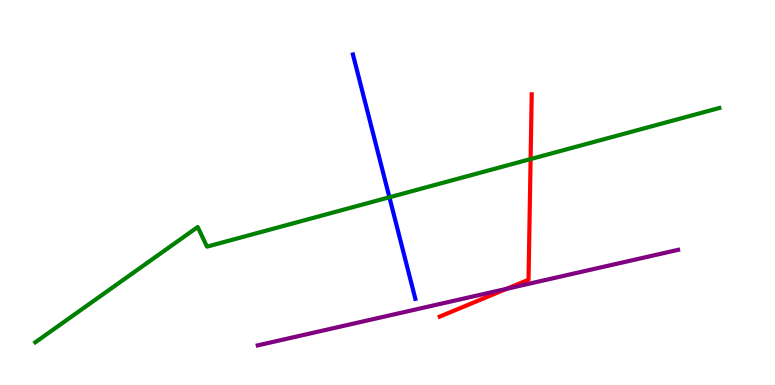[{'lines': ['blue', 'red'], 'intersections': []}, {'lines': ['green', 'red'], 'intersections': [{'x': 6.85, 'y': 5.87}]}, {'lines': ['purple', 'red'], 'intersections': [{'x': 6.54, 'y': 2.5}]}, {'lines': ['blue', 'green'], 'intersections': [{'x': 5.02, 'y': 4.88}]}, {'lines': ['blue', 'purple'], 'intersections': []}, {'lines': ['green', 'purple'], 'intersections': []}]